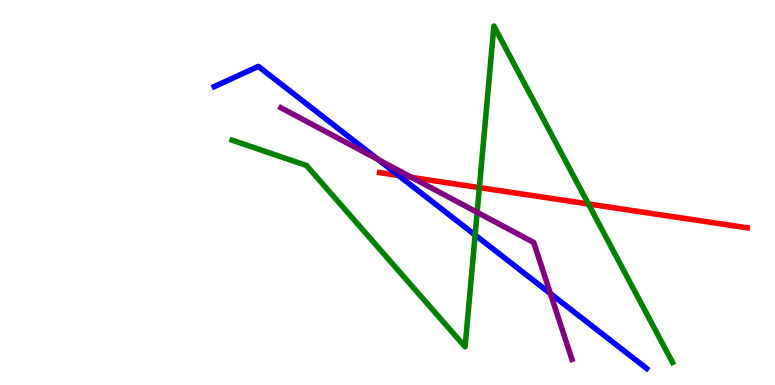[{'lines': ['blue', 'red'], 'intersections': [{'x': 5.14, 'y': 5.44}]}, {'lines': ['green', 'red'], 'intersections': [{'x': 6.19, 'y': 5.13}, {'x': 7.59, 'y': 4.7}]}, {'lines': ['purple', 'red'], 'intersections': [{'x': 5.31, 'y': 5.39}]}, {'lines': ['blue', 'green'], 'intersections': [{'x': 6.13, 'y': 3.9}]}, {'lines': ['blue', 'purple'], 'intersections': [{'x': 4.88, 'y': 5.86}, {'x': 7.1, 'y': 2.37}]}, {'lines': ['green', 'purple'], 'intersections': [{'x': 6.16, 'y': 4.49}]}]